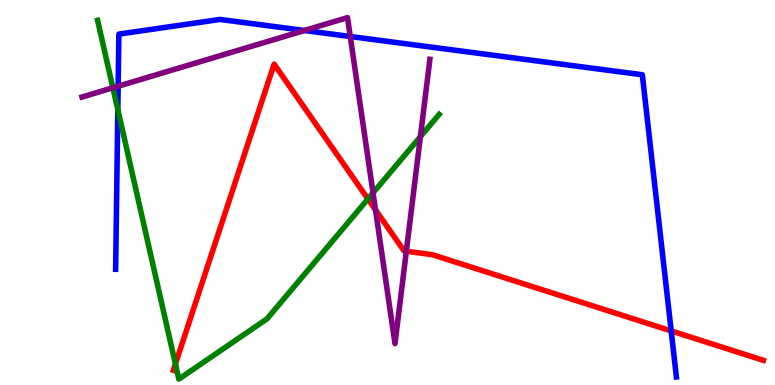[{'lines': ['blue', 'red'], 'intersections': [{'x': 8.66, 'y': 1.4}]}, {'lines': ['green', 'red'], 'intersections': [{'x': 2.26, 'y': 0.547}, {'x': 4.75, 'y': 4.83}]}, {'lines': ['purple', 'red'], 'intersections': [{'x': 4.85, 'y': 4.55}, {'x': 5.24, 'y': 3.47}]}, {'lines': ['blue', 'green'], 'intersections': [{'x': 1.52, 'y': 7.15}]}, {'lines': ['blue', 'purple'], 'intersections': [{'x': 1.52, 'y': 7.76}, {'x': 3.93, 'y': 9.21}, {'x': 4.52, 'y': 9.05}]}, {'lines': ['green', 'purple'], 'intersections': [{'x': 1.46, 'y': 7.72}, {'x': 4.81, 'y': 4.99}, {'x': 5.42, 'y': 6.45}]}]